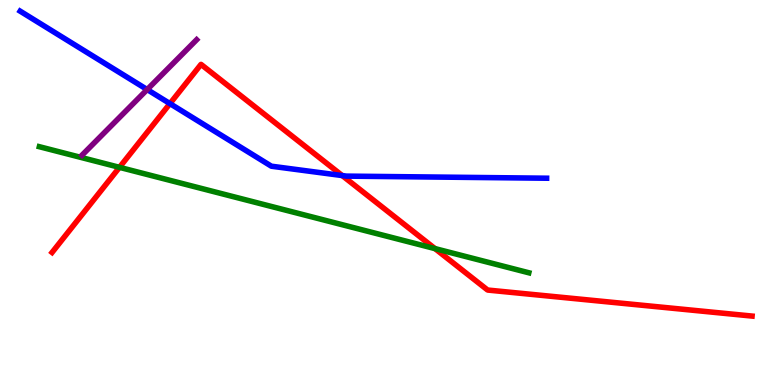[{'lines': ['blue', 'red'], 'intersections': [{'x': 2.19, 'y': 7.31}, {'x': 4.42, 'y': 5.44}]}, {'lines': ['green', 'red'], 'intersections': [{'x': 1.54, 'y': 5.65}, {'x': 5.61, 'y': 3.54}]}, {'lines': ['purple', 'red'], 'intersections': []}, {'lines': ['blue', 'green'], 'intersections': []}, {'lines': ['blue', 'purple'], 'intersections': [{'x': 1.9, 'y': 7.67}]}, {'lines': ['green', 'purple'], 'intersections': []}]